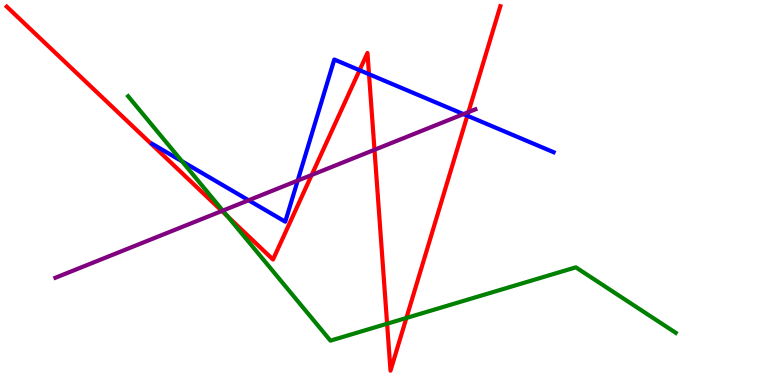[{'lines': ['blue', 'red'], 'intersections': [{'x': 4.64, 'y': 8.18}, {'x': 4.76, 'y': 8.07}, {'x': 6.03, 'y': 6.99}]}, {'lines': ['green', 'red'], 'intersections': [{'x': 2.94, 'y': 4.38}, {'x': 4.99, 'y': 1.59}, {'x': 5.24, 'y': 1.74}]}, {'lines': ['purple', 'red'], 'intersections': [{'x': 2.86, 'y': 4.52}, {'x': 4.02, 'y': 5.45}, {'x': 4.83, 'y': 6.11}, {'x': 6.04, 'y': 7.09}]}, {'lines': ['blue', 'green'], 'intersections': [{'x': 2.35, 'y': 5.81}]}, {'lines': ['blue', 'purple'], 'intersections': [{'x': 3.21, 'y': 4.8}, {'x': 3.84, 'y': 5.31}, {'x': 5.98, 'y': 7.04}]}, {'lines': ['green', 'purple'], 'intersections': [{'x': 2.87, 'y': 4.53}]}]